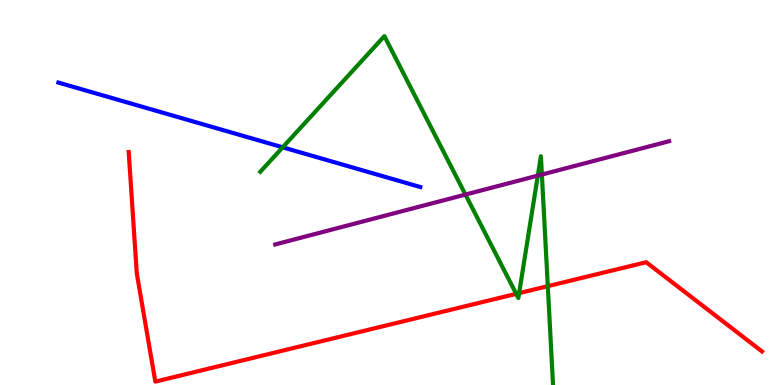[{'lines': ['blue', 'red'], 'intersections': []}, {'lines': ['green', 'red'], 'intersections': [{'x': 6.66, 'y': 2.37}, {'x': 6.7, 'y': 2.39}, {'x': 7.07, 'y': 2.57}]}, {'lines': ['purple', 'red'], 'intersections': []}, {'lines': ['blue', 'green'], 'intersections': [{'x': 3.65, 'y': 6.17}]}, {'lines': ['blue', 'purple'], 'intersections': []}, {'lines': ['green', 'purple'], 'intersections': [{'x': 6.01, 'y': 4.95}, {'x': 6.94, 'y': 5.44}, {'x': 6.99, 'y': 5.47}]}]